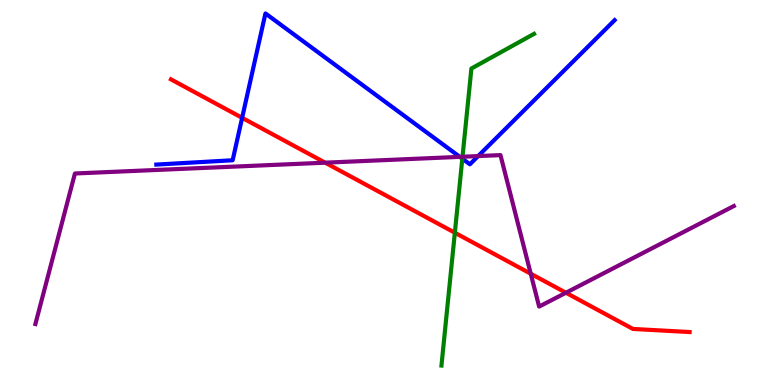[{'lines': ['blue', 'red'], 'intersections': [{'x': 3.12, 'y': 6.94}]}, {'lines': ['green', 'red'], 'intersections': [{'x': 5.87, 'y': 3.96}]}, {'lines': ['purple', 'red'], 'intersections': [{'x': 4.2, 'y': 5.77}, {'x': 6.85, 'y': 2.89}, {'x': 7.3, 'y': 2.4}]}, {'lines': ['blue', 'green'], 'intersections': [{'x': 5.97, 'y': 5.88}]}, {'lines': ['blue', 'purple'], 'intersections': [{'x': 5.93, 'y': 5.93}, {'x': 6.17, 'y': 5.95}]}, {'lines': ['green', 'purple'], 'intersections': [{'x': 5.97, 'y': 5.93}]}]